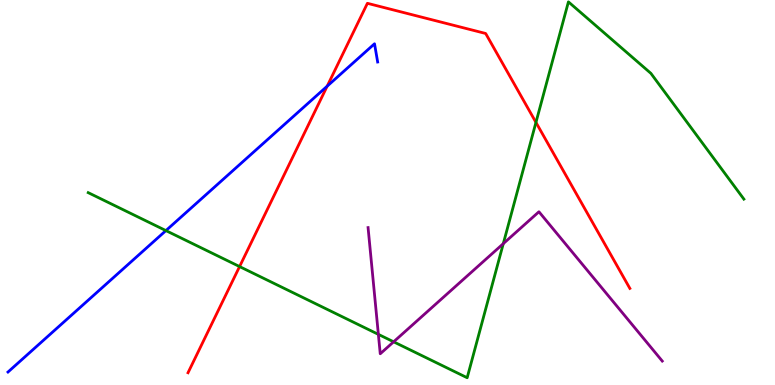[{'lines': ['blue', 'red'], 'intersections': [{'x': 4.22, 'y': 7.76}]}, {'lines': ['green', 'red'], 'intersections': [{'x': 3.09, 'y': 3.08}, {'x': 6.92, 'y': 6.82}]}, {'lines': ['purple', 'red'], 'intersections': []}, {'lines': ['blue', 'green'], 'intersections': [{'x': 2.14, 'y': 4.01}]}, {'lines': ['blue', 'purple'], 'intersections': []}, {'lines': ['green', 'purple'], 'intersections': [{'x': 4.88, 'y': 1.32}, {'x': 5.08, 'y': 1.12}, {'x': 6.49, 'y': 3.67}]}]